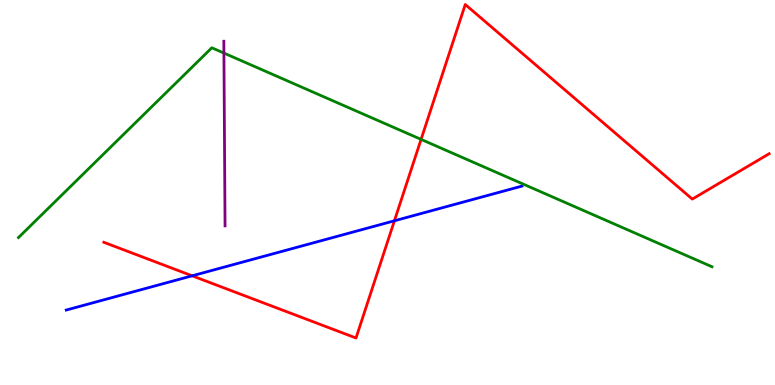[{'lines': ['blue', 'red'], 'intersections': [{'x': 2.48, 'y': 2.84}, {'x': 5.09, 'y': 4.27}]}, {'lines': ['green', 'red'], 'intersections': [{'x': 5.43, 'y': 6.38}]}, {'lines': ['purple', 'red'], 'intersections': []}, {'lines': ['blue', 'green'], 'intersections': []}, {'lines': ['blue', 'purple'], 'intersections': []}, {'lines': ['green', 'purple'], 'intersections': [{'x': 2.89, 'y': 8.62}]}]